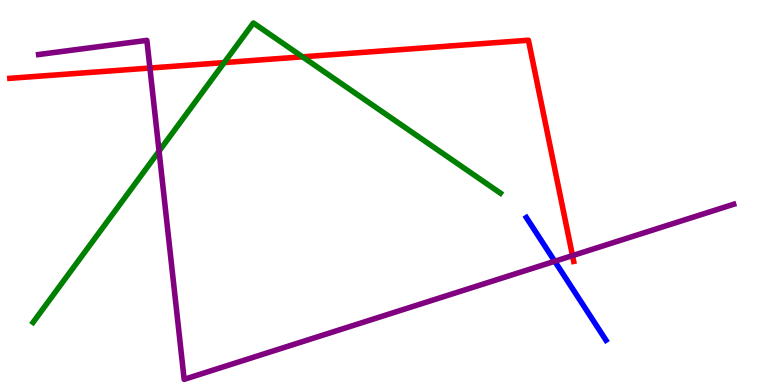[{'lines': ['blue', 'red'], 'intersections': []}, {'lines': ['green', 'red'], 'intersections': [{'x': 2.89, 'y': 8.37}, {'x': 3.9, 'y': 8.52}]}, {'lines': ['purple', 'red'], 'intersections': [{'x': 1.93, 'y': 8.23}, {'x': 7.39, 'y': 3.36}]}, {'lines': ['blue', 'green'], 'intersections': []}, {'lines': ['blue', 'purple'], 'intersections': [{'x': 7.16, 'y': 3.21}]}, {'lines': ['green', 'purple'], 'intersections': [{'x': 2.05, 'y': 6.07}]}]